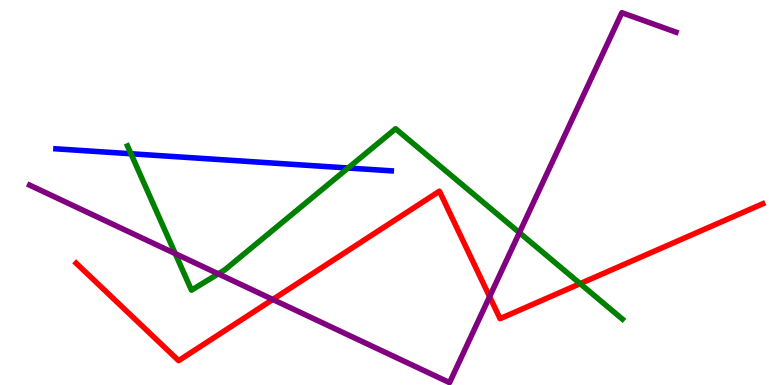[{'lines': ['blue', 'red'], 'intersections': []}, {'lines': ['green', 'red'], 'intersections': [{'x': 7.49, 'y': 2.63}]}, {'lines': ['purple', 'red'], 'intersections': [{'x': 3.52, 'y': 2.22}, {'x': 6.32, 'y': 2.3}]}, {'lines': ['blue', 'green'], 'intersections': [{'x': 1.69, 'y': 6.01}, {'x': 4.49, 'y': 5.64}]}, {'lines': ['blue', 'purple'], 'intersections': []}, {'lines': ['green', 'purple'], 'intersections': [{'x': 2.26, 'y': 3.41}, {'x': 2.82, 'y': 2.89}, {'x': 6.7, 'y': 3.96}]}]